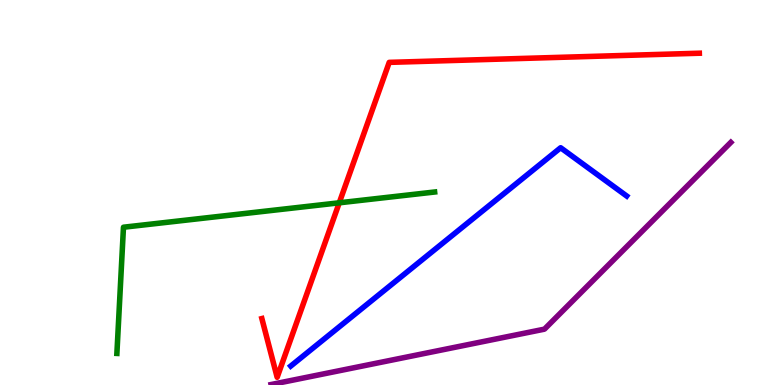[{'lines': ['blue', 'red'], 'intersections': []}, {'lines': ['green', 'red'], 'intersections': [{'x': 4.38, 'y': 4.73}]}, {'lines': ['purple', 'red'], 'intersections': []}, {'lines': ['blue', 'green'], 'intersections': []}, {'lines': ['blue', 'purple'], 'intersections': []}, {'lines': ['green', 'purple'], 'intersections': []}]